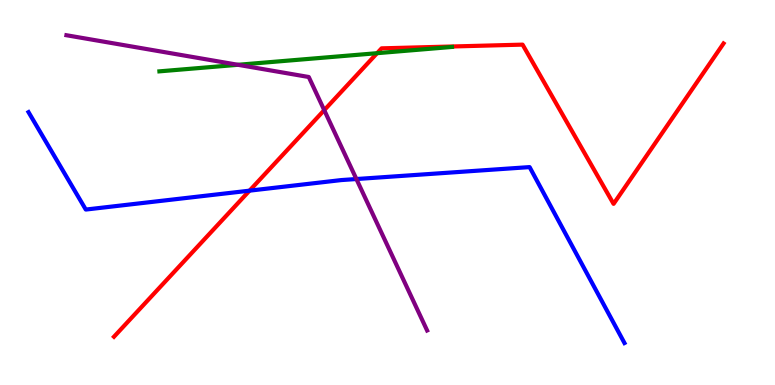[{'lines': ['blue', 'red'], 'intersections': [{'x': 3.22, 'y': 5.05}]}, {'lines': ['green', 'red'], 'intersections': [{'x': 4.87, 'y': 8.62}]}, {'lines': ['purple', 'red'], 'intersections': [{'x': 4.18, 'y': 7.14}]}, {'lines': ['blue', 'green'], 'intersections': []}, {'lines': ['blue', 'purple'], 'intersections': [{'x': 4.6, 'y': 5.35}]}, {'lines': ['green', 'purple'], 'intersections': [{'x': 3.07, 'y': 8.32}]}]